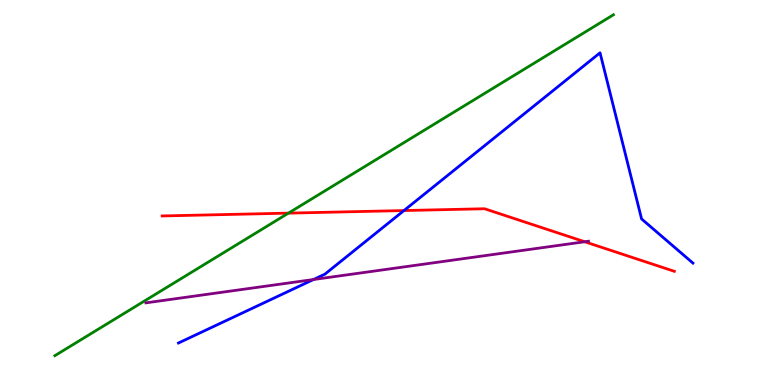[{'lines': ['blue', 'red'], 'intersections': [{'x': 5.21, 'y': 4.53}]}, {'lines': ['green', 'red'], 'intersections': [{'x': 3.72, 'y': 4.46}]}, {'lines': ['purple', 'red'], 'intersections': [{'x': 7.54, 'y': 3.72}]}, {'lines': ['blue', 'green'], 'intersections': []}, {'lines': ['blue', 'purple'], 'intersections': [{'x': 4.05, 'y': 2.74}]}, {'lines': ['green', 'purple'], 'intersections': []}]